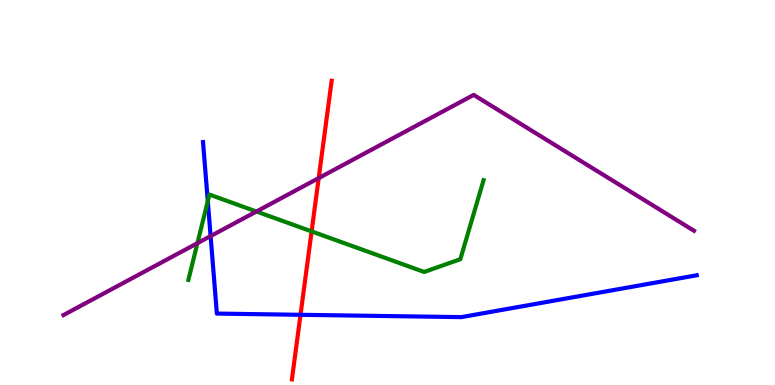[{'lines': ['blue', 'red'], 'intersections': [{'x': 3.88, 'y': 1.82}]}, {'lines': ['green', 'red'], 'intersections': [{'x': 4.02, 'y': 3.99}]}, {'lines': ['purple', 'red'], 'intersections': [{'x': 4.11, 'y': 5.37}]}, {'lines': ['blue', 'green'], 'intersections': [{'x': 2.68, 'y': 4.78}]}, {'lines': ['blue', 'purple'], 'intersections': [{'x': 2.72, 'y': 3.87}]}, {'lines': ['green', 'purple'], 'intersections': [{'x': 2.55, 'y': 3.68}, {'x': 3.31, 'y': 4.51}]}]